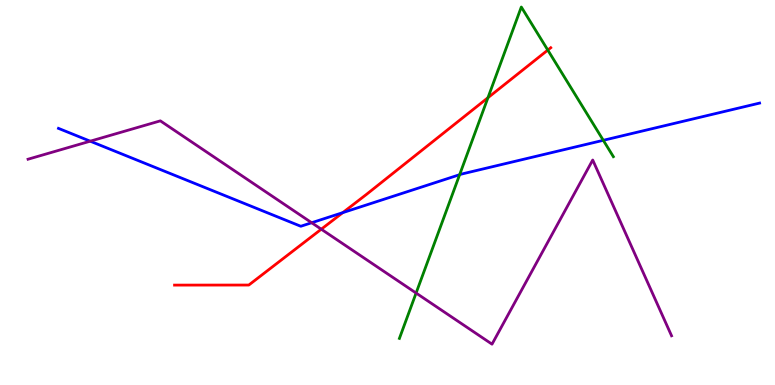[{'lines': ['blue', 'red'], 'intersections': [{'x': 4.42, 'y': 4.48}]}, {'lines': ['green', 'red'], 'intersections': [{'x': 6.3, 'y': 7.46}, {'x': 7.07, 'y': 8.7}]}, {'lines': ['purple', 'red'], 'intersections': [{'x': 4.15, 'y': 4.05}]}, {'lines': ['blue', 'green'], 'intersections': [{'x': 5.93, 'y': 5.46}, {'x': 7.78, 'y': 6.36}]}, {'lines': ['blue', 'purple'], 'intersections': [{'x': 1.16, 'y': 6.33}, {'x': 4.02, 'y': 4.21}]}, {'lines': ['green', 'purple'], 'intersections': [{'x': 5.37, 'y': 2.39}]}]